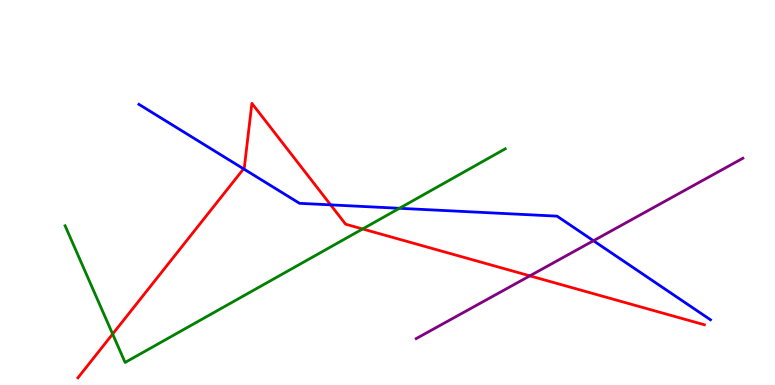[{'lines': ['blue', 'red'], 'intersections': [{'x': 3.14, 'y': 5.61}, {'x': 4.27, 'y': 4.68}]}, {'lines': ['green', 'red'], 'intersections': [{'x': 1.45, 'y': 1.32}, {'x': 4.68, 'y': 4.05}]}, {'lines': ['purple', 'red'], 'intersections': [{'x': 6.84, 'y': 2.84}]}, {'lines': ['blue', 'green'], 'intersections': [{'x': 5.15, 'y': 4.59}]}, {'lines': ['blue', 'purple'], 'intersections': [{'x': 7.66, 'y': 3.75}]}, {'lines': ['green', 'purple'], 'intersections': []}]